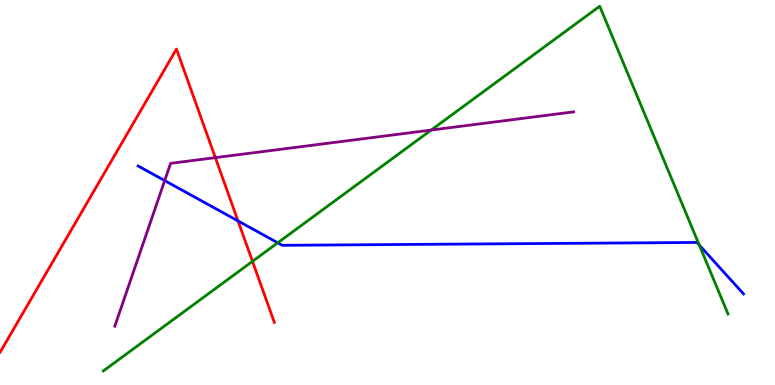[{'lines': ['blue', 'red'], 'intersections': [{'x': 3.07, 'y': 4.26}]}, {'lines': ['green', 'red'], 'intersections': [{'x': 3.26, 'y': 3.21}]}, {'lines': ['purple', 'red'], 'intersections': [{'x': 2.78, 'y': 5.91}]}, {'lines': ['blue', 'green'], 'intersections': [{'x': 3.58, 'y': 3.69}, {'x': 9.02, 'y': 3.64}]}, {'lines': ['blue', 'purple'], 'intersections': [{'x': 2.13, 'y': 5.31}]}, {'lines': ['green', 'purple'], 'intersections': [{'x': 5.56, 'y': 6.62}]}]